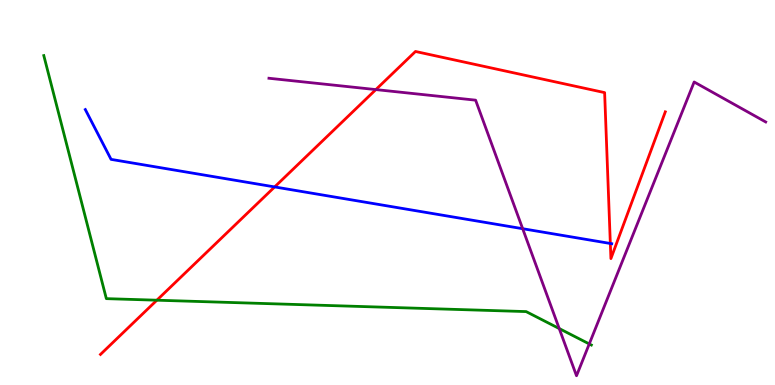[{'lines': ['blue', 'red'], 'intersections': [{'x': 3.54, 'y': 5.14}, {'x': 7.88, 'y': 3.68}]}, {'lines': ['green', 'red'], 'intersections': [{'x': 2.02, 'y': 2.2}]}, {'lines': ['purple', 'red'], 'intersections': [{'x': 4.85, 'y': 7.67}]}, {'lines': ['blue', 'green'], 'intersections': []}, {'lines': ['blue', 'purple'], 'intersections': [{'x': 6.74, 'y': 4.06}]}, {'lines': ['green', 'purple'], 'intersections': [{'x': 7.22, 'y': 1.47}, {'x': 7.6, 'y': 1.07}]}]